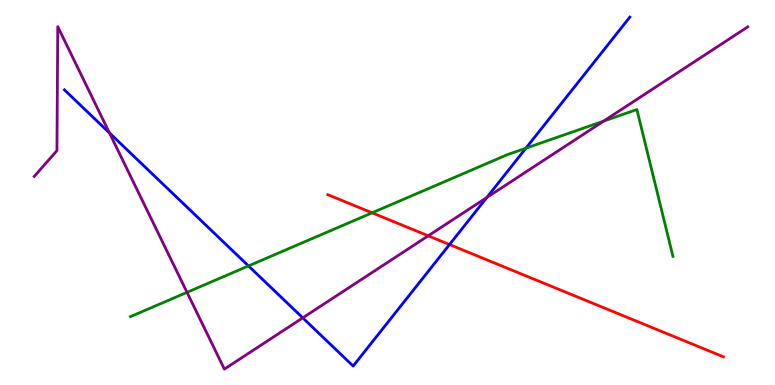[{'lines': ['blue', 'red'], 'intersections': [{'x': 5.8, 'y': 3.65}]}, {'lines': ['green', 'red'], 'intersections': [{'x': 4.8, 'y': 4.47}]}, {'lines': ['purple', 'red'], 'intersections': [{'x': 5.53, 'y': 3.87}]}, {'lines': ['blue', 'green'], 'intersections': [{'x': 3.21, 'y': 3.09}, {'x': 6.79, 'y': 6.15}]}, {'lines': ['blue', 'purple'], 'intersections': [{'x': 1.41, 'y': 6.55}, {'x': 3.91, 'y': 1.74}, {'x': 6.28, 'y': 4.87}]}, {'lines': ['green', 'purple'], 'intersections': [{'x': 2.41, 'y': 2.41}, {'x': 7.79, 'y': 6.85}]}]